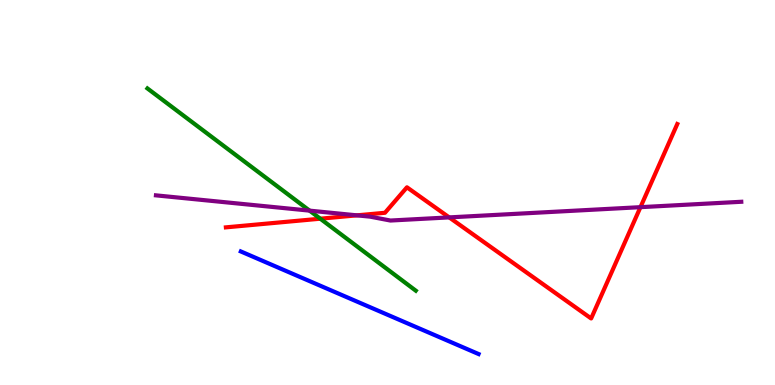[{'lines': ['blue', 'red'], 'intersections': []}, {'lines': ['green', 'red'], 'intersections': [{'x': 4.13, 'y': 4.32}]}, {'lines': ['purple', 'red'], 'intersections': [{'x': 4.61, 'y': 4.41}, {'x': 5.8, 'y': 4.35}, {'x': 8.26, 'y': 4.62}]}, {'lines': ['blue', 'green'], 'intersections': []}, {'lines': ['blue', 'purple'], 'intersections': []}, {'lines': ['green', 'purple'], 'intersections': [{'x': 3.99, 'y': 4.53}]}]